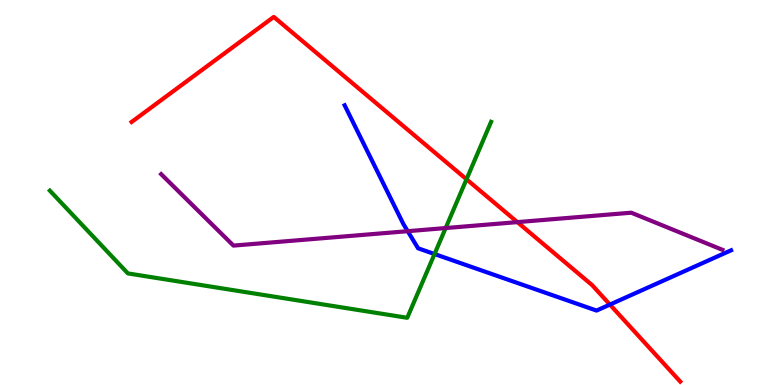[{'lines': ['blue', 'red'], 'intersections': [{'x': 7.87, 'y': 2.09}]}, {'lines': ['green', 'red'], 'intersections': [{'x': 6.02, 'y': 5.34}]}, {'lines': ['purple', 'red'], 'intersections': [{'x': 6.68, 'y': 4.23}]}, {'lines': ['blue', 'green'], 'intersections': [{'x': 5.61, 'y': 3.4}]}, {'lines': ['blue', 'purple'], 'intersections': [{'x': 5.26, 'y': 4.0}]}, {'lines': ['green', 'purple'], 'intersections': [{'x': 5.75, 'y': 4.08}]}]